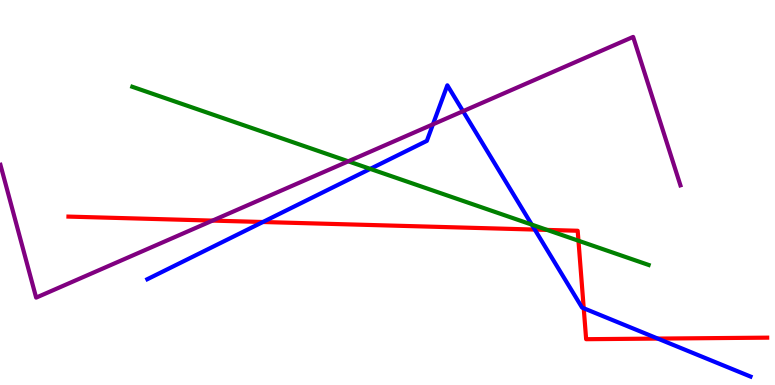[{'lines': ['blue', 'red'], 'intersections': [{'x': 3.39, 'y': 4.23}, {'x': 6.9, 'y': 4.04}, {'x': 7.53, 'y': 1.99}, {'x': 8.49, 'y': 1.21}]}, {'lines': ['green', 'red'], 'intersections': [{'x': 7.06, 'y': 4.03}, {'x': 7.46, 'y': 3.75}]}, {'lines': ['purple', 'red'], 'intersections': [{'x': 2.74, 'y': 4.27}]}, {'lines': ['blue', 'green'], 'intersections': [{'x': 4.78, 'y': 5.61}, {'x': 6.86, 'y': 4.17}]}, {'lines': ['blue', 'purple'], 'intersections': [{'x': 5.59, 'y': 6.77}, {'x': 5.97, 'y': 7.11}]}, {'lines': ['green', 'purple'], 'intersections': [{'x': 4.49, 'y': 5.81}]}]